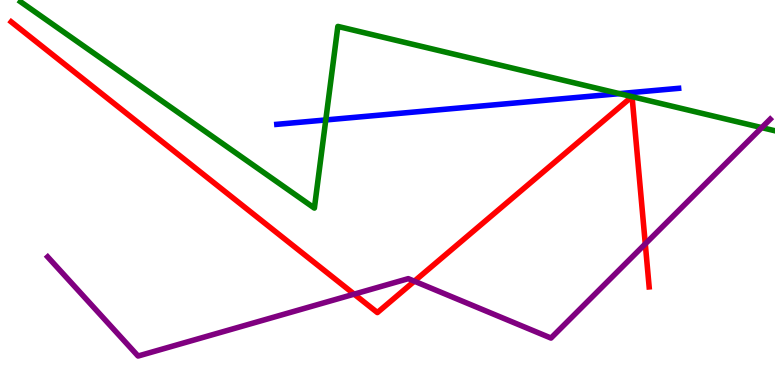[{'lines': ['blue', 'red'], 'intersections': []}, {'lines': ['green', 'red'], 'intersections': [{'x': 8.15, 'y': 7.49}, {'x': 8.16, 'y': 7.49}]}, {'lines': ['purple', 'red'], 'intersections': [{'x': 4.57, 'y': 2.36}, {'x': 5.35, 'y': 2.7}, {'x': 8.33, 'y': 3.67}]}, {'lines': ['blue', 'green'], 'intersections': [{'x': 4.2, 'y': 6.88}, {'x': 7.99, 'y': 7.57}]}, {'lines': ['blue', 'purple'], 'intersections': []}, {'lines': ['green', 'purple'], 'intersections': [{'x': 9.83, 'y': 6.69}]}]